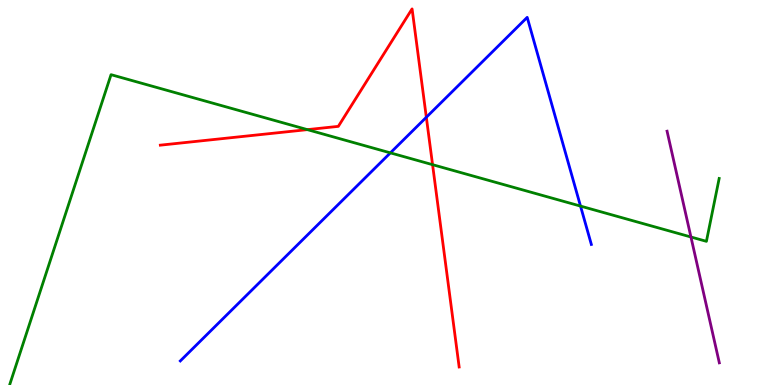[{'lines': ['blue', 'red'], 'intersections': [{'x': 5.5, 'y': 6.95}]}, {'lines': ['green', 'red'], 'intersections': [{'x': 3.97, 'y': 6.63}, {'x': 5.58, 'y': 5.72}]}, {'lines': ['purple', 'red'], 'intersections': []}, {'lines': ['blue', 'green'], 'intersections': [{'x': 5.04, 'y': 6.03}, {'x': 7.49, 'y': 4.65}]}, {'lines': ['blue', 'purple'], 'intersections': []}, {'lines': ['green', 'purple'], 'intersections': [{'x': 8.92, 'y': 3.84}]}]